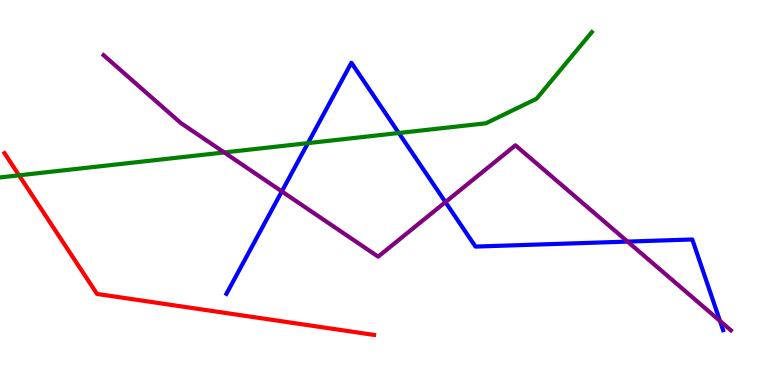[{'lines': ['blue', 'red'], 'intersections': []}, {'lines': ['green', 'red'], 'intersections': [{'x': 0.246, 'y': 5.45}]}, {'lines': ['purple', 'red'], 'intersections': []}, {'lines': ['blue', 'green'], 'intersections': [{'x': 3.97, 'y': 6.28}, {'x': 5.15, 'y': 6.55}]}, {'lines': ['blue', 'purple'], 'intersections': [{'x': 3.64, 'y': 5.03}, {'x': 5.75, 'y': 4.75}, {'x': 8.1, 'y': 3.72}, {'x': 9.29, 'y': 1.66}]}, {'lines': ['green', 'purple'], 'intersections': [{'x': 2.89, 'y': 6.04}]}]